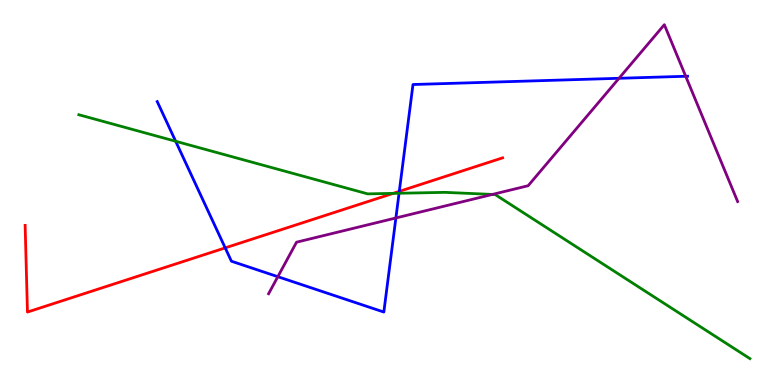[{'lines': ['blue', 'red'], 'intersections': [{'x': 2.91, 'y': 3.56}, {'x': 5.15, 'y': 5.03}]}, {'lines': ['green', 'red'], 'intersections': [{'x': 5.07, 'y': 4.98}]}, {'lines': ['purple', 'red'], 'intersections': []}, {'lines': ['blue', 'green'], 'intersections': [{'x': 2.27, 'y': 6.33}, {'x': 5.15, 'y': 4.98}]}, {'lines': ['blue', 'purple'], 'intersections': [{'x': 3.58, 'y': 2.81}, {'x': 5.11, 'y': 4.34}, {'x': 7.99, 'y': 7.97}, {'x': 8.85, 'y': 8.02}]}, {'lines': ['green', 'purple'], 'intersections': [{'x': 6.35, 'y': 4.95}]}]